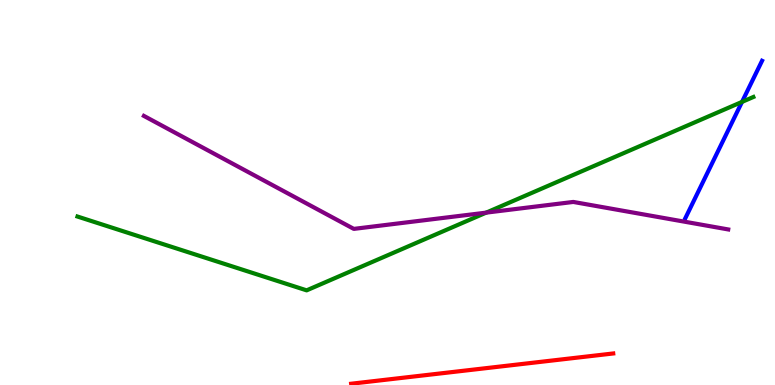[{'lines': ['blue', 'red'], 'intersections': []}, {'lines': ['green', 'red'], 'intersections': []}, {'lines': ['purple', 'red'], 'intersections': []}, {'lines': ['blue', 'green'], 'intersections': [{'x': 9.57, 'y': 7.35}]}, {'lines': ['blue', 'purple'], 'intersections': []}, {'lines': ['green', 'purple'], 'intersections': [{'x': 6.27, 'y': 4.48}]}]